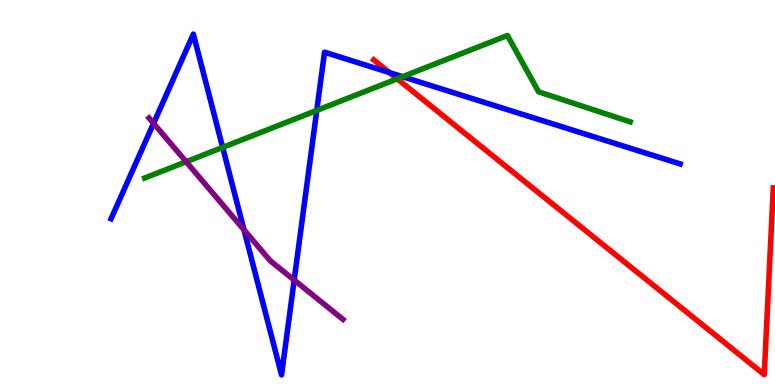[{'lines': ['blue', 'red'], 'intersections': [{'x': 5.03, 'y': 8.12}]}, {'lines': ['green', 'red'], 'intersections': [{'x': 5.13, 'y': 7.95}]}, {'lines': ['purple', 'red'], 'intersections': []}, {'lines': ['blue', 'green'], 'intersections': [{'x': 2.87, 'y': 6.17}, {'x': 4.09, 'y': 7.13}, {'x': 5.19, 'y': 8.01}]}, {'lines': ['blue', 'purple'], 'intersections': [{'x': 1.98, 'y': 6.8}, {'x': 3.15, 'y': 4.03}, {'x': 3.8, 'y': 2.73}]}, {'lines': ['green', 'purple'], 'intersections': [{'x': 2.4, 'y': 5.8}]}]